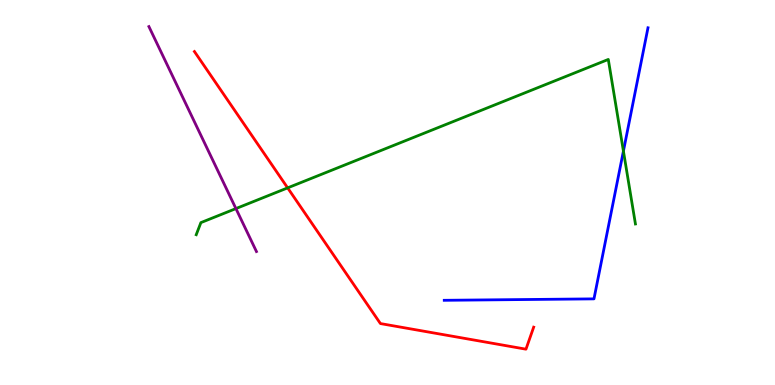[{'lines': ['blue', 'red'], 'intersections': []}, {'lines': ['green', 'red'], 'intersections': [{'x': 3.71, 'y': 5.12}]}, {'lines': ['purple', 'red'], 'intersections': []}, {'lines': ['blue', 'green'], 'intersections': [{'x': 8.04, 'y': 6.08}]}, {'lines': ['blue', 'purple'], 'intersections': []}, {'lines': ['green', 'purple'], 'intersections': [{'x': 3.04, 'y': 4.58}]}]